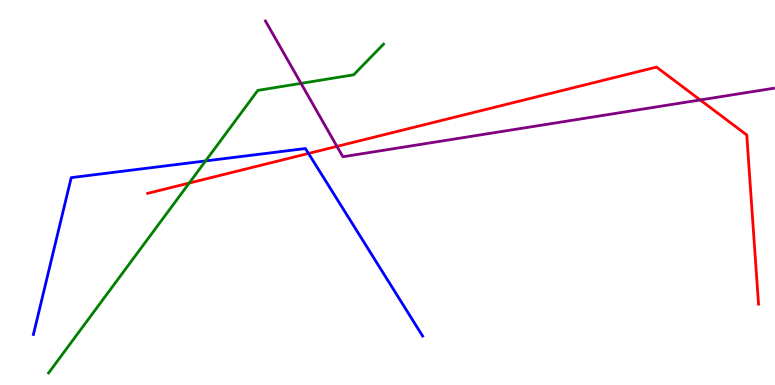[{'lines': ['blue', 'red'], 'intersections': [{'x': 3.98, 'y': 6.01}]}, {'lines': ['green', 'red'], 'intersections': [{'x': 2.44, 'y': 5.25}]}, {'lines': ['purple', 'red'], 'intersections': [{'x': 4.35, 'y': 6.2}, {'x': 9.03, 'y': 7.4}]}, {'lines': ['blue', 'green'], 'intersections': [{'x': 2.65, 'y': 5.82}]}, {'lines': ['blue', 'purple'], 'intersections': []}, {'lines': ['green', 'purple'], 'intersections': [{'x': 3.88, 'y': 7.83}]}]